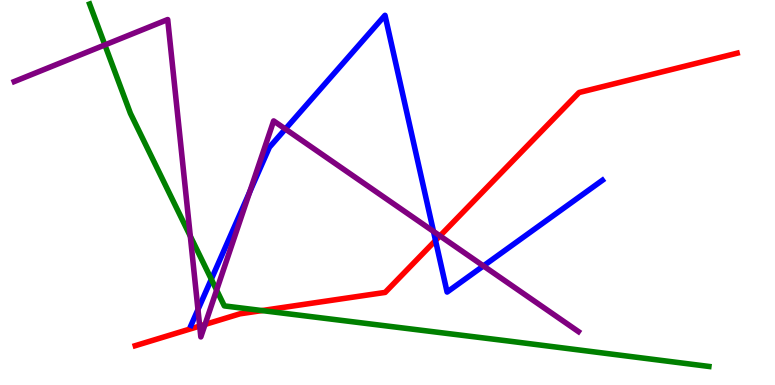[{'lines': ['blue', 'red'], 'intersections': [{'x': 5.62, 'y': 3.75}]}, {'lines': ['green', 'red'], 'intersections': [{'x': 3.38, 'y': 1.93}]}, {'lines': ['purple', 'red'], 'intersections': [{'x': 2.58, 'y': 1.53}, {'x': 2.65, 'y': 1.57}, {'x': 5.68, 'y': 3.87}]}, {'lines': ['blue', 'green'], 'intersections': [{'x': 2.73, 'y': 2.75}]}, {'lines': ['blue', 'purple'], 'intersections': [{'x': 2.55, 'y': 1.96}, {'x': 3.22, 'y': 5.01}, {'x': 3.68, 'y': 6.65}, {'x': 5.59, 'y': 3.99}, {'x': 6.24, 'y': 3.09}]}, {'lines': ['green', 'purple'], 'intersections': [{'x': 1.35, 'y': 8.83}, {'x': 2.46, 'y': 3.87}, {'x': 2.79, 'y': 2.47}]}]